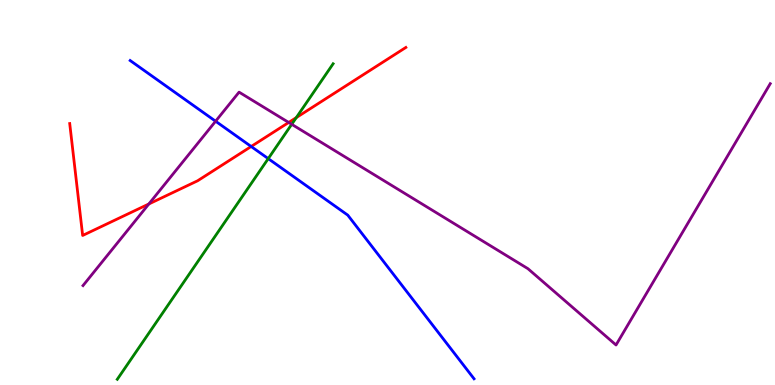[{'lines': ['blue', 'red'], 'intersections': [{'x': 3.24, 'y': 6.19}]}, {'lines': ['green', 'red'], 'intersections': [{'x': 3.82, 'y': 6.95}]}, {'lines': ['purple', 'red'], 'intersections': [{'x': 1.92, 'y': 4.7}, {'x': 3.73, 'y': 6.82}]}, {'lines': ['blue', 'green'], 'intersections': [{'x': 3.46, 'y': 5.88}]}, {'lines': ['blue', 'purple'], 'intersections': [{'x': 2.78, 'y': 6.85}]}, {'lines': ['green', 'purple'], 'intersections': [{'x': 3.76, 'y': 6.77}]}]